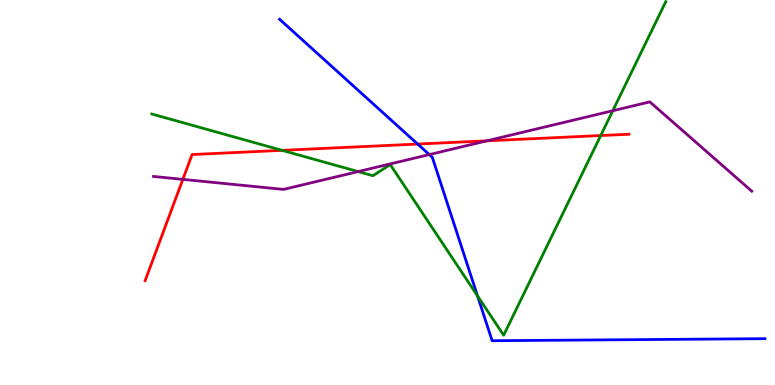[{'lines': ['blue', 'red'], 'intersections': [{'x': 5.39, 'y': 6.26}]}, {'lines': ['green', 'red'], 'intersections': [{'x': 3.64, 'y': 6.09}, {'x': 7.75, 'y': 6.48}]}, {'lines': ['purple', 'red'], 'intersections': [{'x': 2.36, 'y': 5.34}, {'x': 6.28, 'y': 6.34}]}, {'lines': ['blue', 'green'], 'intersections': [{'x': 6.16, 'y': 2.31}]}, {'lines': ['blue', 'purple'], 'intersections': [{'x': 5.54, 'y': 5.98}]}, {'lines': ['green', 'purple'], 'intersections': [{'x': 4.62, 'y': 5.54}, {'x': 7.91, 'y': 7.12}]}]